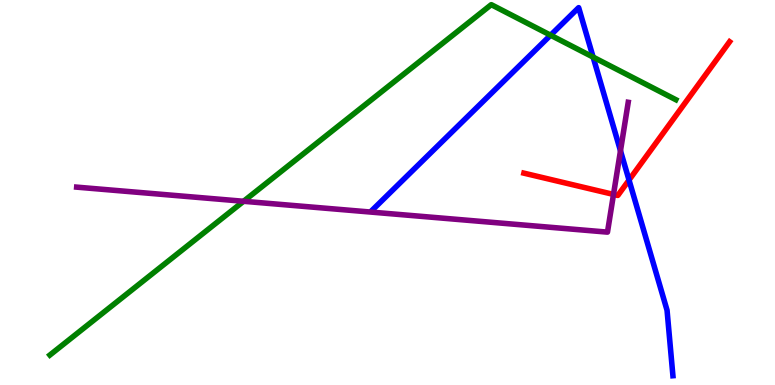[{'lines': ['blue', 'red'], 'intersections': [{'x': 8.12, 'y': 5.32}]}, {'lines': ['green', 'red'], 'intersections': []}, {'lines': ['purple', 'red'], 'intersections': [{'x': 7.92, 'y': 4.95}]}, {'lines': ['blue', 'green'], 'intersections': [{'x': 7.1, 'y': 9.09}, {'x': 7.65, 'y': 8.52}]}, {'lines': ['blue', 'purple'], 'intersections': [{'x': 8.01, 'y': 6.08}]}, {'lines': ['green', 'purple'], 'intersections': [{'x': 3.14, 'y': 4.77}]}]